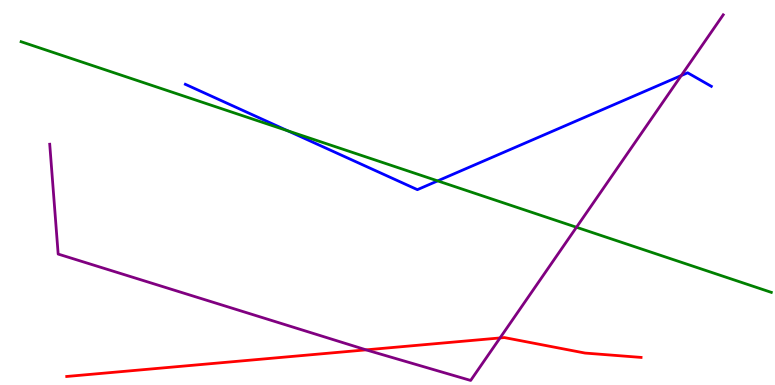[{'lines': ['blue', 'red'], 'intersections': []}, {'lines': ['green', 'red'], 'intersections': []}, {'lines': ['purple', 'red'], 'intersections': [{'x': 4.72, 'y': 0.913}, {'x': 6.45, 'y': 1.22}]}, {'lines': ['blue', 'green'], 'intersections': [{'x': 3.71, 'y': 6.6}, {'x': 5.65, 'y': 5.3}]}, {'lines': ['blue', 'purple'], 'intersections': [{'x': 8.79, 'y': 8.04}]}, {'lines': ['green', 'purple'], 'intersections': [{'x': 7.44, 'y': 4.1}]}]